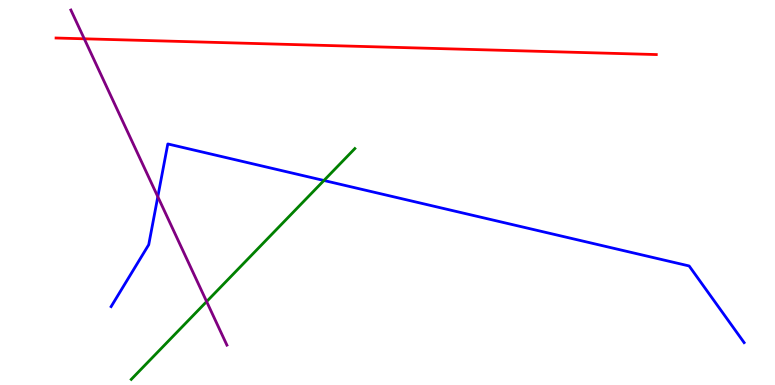[{'lines': ['blue', 'red'], 'intersections': []}, {'lines': ['green', 'red'], 'intersections': []}, {'lines': ['purple', 'red'], 'intersections': [{'x': 1.09, 'y': 8.99}]}, {'lines': ['blue', 'green'], 'intersections': [{'x': 4.18, 'y': 5.31}]}, {'lines': ['blue', 'purple'], 'intersections': [{'x': 2.04, 'y': 4.89}]}, {'lines': ['green', 'purple'], 'intersections': [{'x': 2.67, 'y': 2.17}]}]